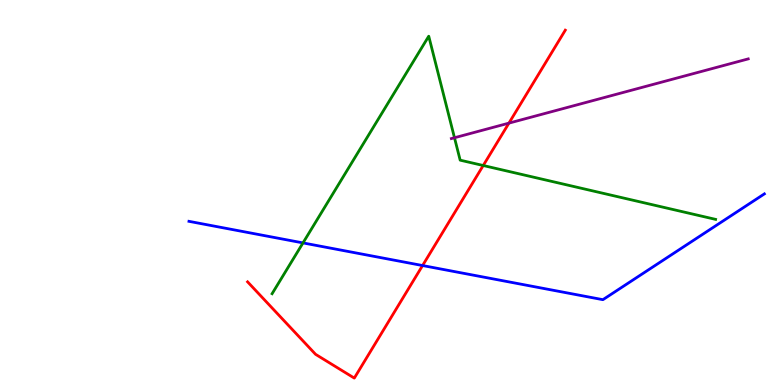[{'lines': ['blue', 'red'], 'intersections': [{'x': 5.45, 'y': 3.1}]}, {'lines': ['green', 'red'], 'intersections': [{'x': 6.24, 'y': 5.7}]}, {'lines': ['purple', 'red'], 'intersections': [{'x': 6.57, 'y': 6.8}]}, {'lines': ['blue', 'green'], 'intersections': [{'x': 3.91, 'y': 3.69}]}, {'lines': ['blue', 'purple'], 'intersections': []}, {'lines': ['green', 'purple'], 'intersections': [{'x': 5.86, 'y': 6.42}]}]